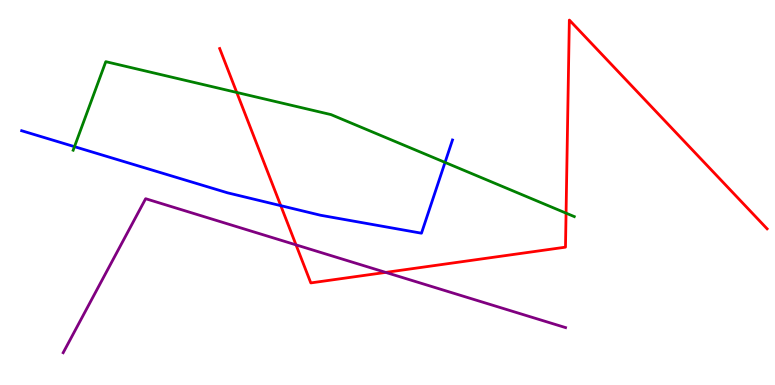[{'lines': ['blue', 'red'], 'intersections': [{'x': 3.62, 'y': 4.66}]}, {'lines': ['green', 'red'], 'intersections': [{'x': 3.05, 'y': 7.6}, {'x': 7.3, 'y': 4.46}]}, {'lines': ['purple', 'red'], 'intersections': [{'x': 3.82, 'y': 3.64}, {'x': 4.98, 'y': 2.92}]}, {'lines': ['blue', 'green'], 'intersections': [{'x': 0.961, 'y': 6.19}, {'x': 5.74, 'y': 5.78}]}, {'lines': ['blue', 'purple'], 'intersections': []}, {'lines': ['green', 'purple'], 'intersections': []}]